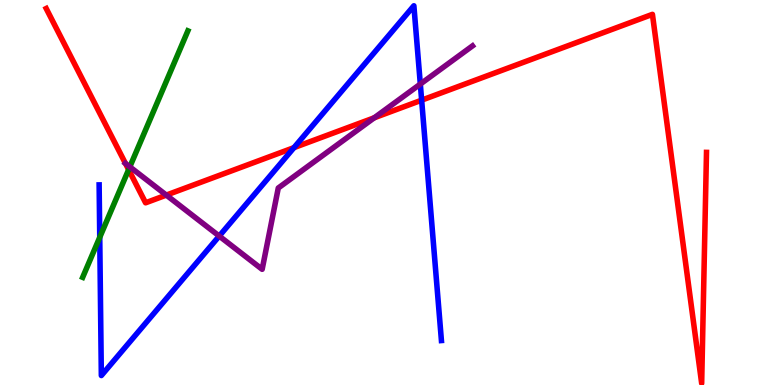[{'lines': ['blue', 'red'], 'intersections': [{'x': 3.79, 'y': 6.17}, {'x': 5.44, 'y': 7.4}]}, {'lines': ['green', 'red'], 'intersections': [{'x': 1.66, 'y': 5.59}]}, {'lines': ['purple', 'red'], 'intersections': [{'x': 1.62, 'y': 5.75}, {'x': 2.15, 'y': 4.93}, {'x': 4.83, 'y': 6.94}]}, {'lines': ['blue', 'green'], 'intersections': [{'x': 1.29, 'y': 3.84}]}, {'lines': ['blue', 'purple'], 'intersections': [{'x': 2.83, 'y': 3.87}, {'x': 5.42, 'y': 7.82}]}, {'lines': ['green', 'purple'], 'intersections': [{'x': 1.68, 'y': 5.67}]}]